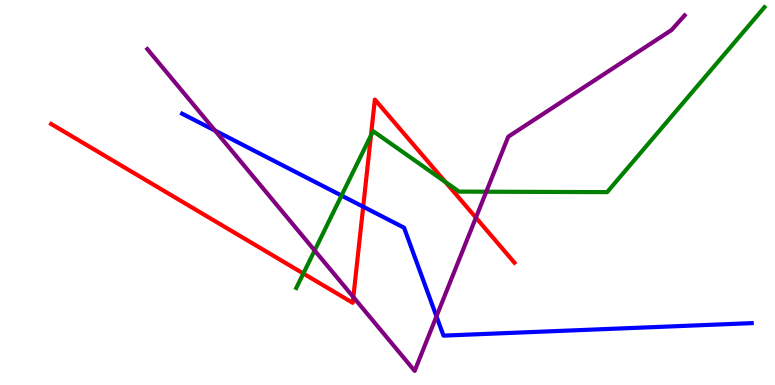[{'lines': ['blue', 'red'], 'intersections': [{'x': 4.69, 'y': 4.63}]}, {'lines': ['green', 'red'], 'intersections': [{'x': 3.91, 'y': 2.9}, {'x': 4.79, 'y': 6.48}, {'x': 5.75, 'y': 5.27}]}, {'lines': ['purple', 'red'], 'intersections': [{'x': 4.56, 'y': 2.28}, {'x': 6.14, 'y': 4.35}]}, {'lines': ['blue', 'green'], 'intersections': [{'x': 4.41, 'y': 4.92}]}, {'lines': ['blue', 'purple'], 'intersections': [{'x': 2.77, 'y': 6.61}, {'x': 5.63, 'y': 1.78}]}, {'lines': ['green', 'purple'], 'intersections': [{'x': 4.06, 'y': 3.49}, {'x': 6.27, 'y': 5.02}]}]